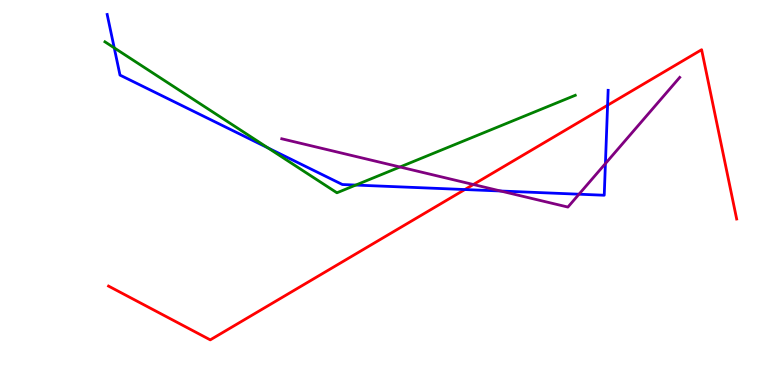[{'lines': ['blue', 'red'], 'intersections': [{'x': 6.0, 'y': 5.08}, {'x': 7.84, 'y': 7.27}]}, {'lines': ['green', 'red'], 'intersections': []}, {'lines': ['purple', 'red'], 'intersections': [{'x': 6.11, 'y': 5.21}]}, {'lines': ['blue', 'green'], 'intersections': [{'x': 1.47, 'y': 8.76}, {'x': 3.46, 'y': 6.16}, {'x': 4.59, 'y': 5.19}]}, {'lines': ['blue', 'purple'], 'intersections': [{'x': 6.46, 'y': 5.04}, {'x': 7.47, 'y': 4.96}, {'x': 7.81, 'y': 5.75}]}, {'lines': ['green', 'purple'], 'intersections': [{'x': 5.16, 'y': 5.66}]}]